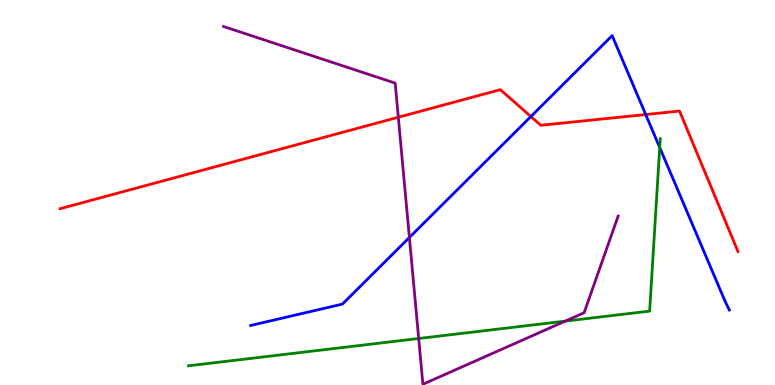[{'lines': ['blue', 'red'], 'intersections': [{'x': 6.85, 'y': 6.97}, {'x': 8.33, 'y': 7.03}]}, {'lines': ['green', 'red'], 'intersections': []}, {'lines': ['purple', 'red'], 'intersections': [{'x': 5.14, 'y': 6.95}]}, {'lines': ['blue', 'green'], 'intersections': [{'x': 8.51, 'y': 6.17}]}, {'lines': ['blue', 'purple'], 'intersections': [{'x': 5.28, 'y': 3.83}]}, {'lines': ['green', 'purple'], 'intersections': [{'x': 5.4, 'y': 1.21}, {'x': 7.29, 'y': 1.66}]}]